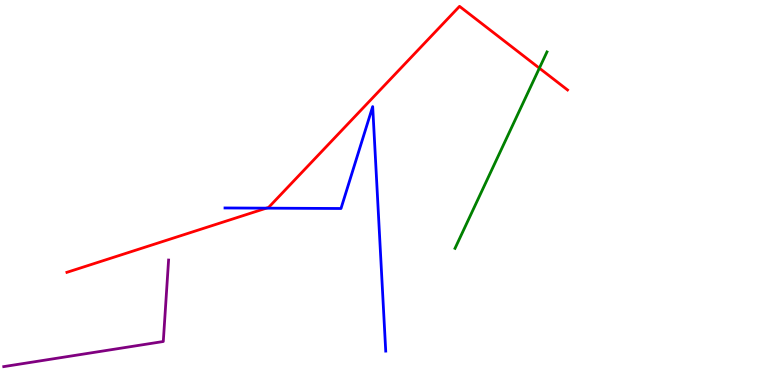[{'lines': ['blue', 'red'], 'intersections': [{'x': 3.44, 'y': 4.59}]}, {'lines': ['green', 'red'], 'intersections': [{'x': 6.96, 'y': 8.23}]}, {'lines': ['purple', 'red'], 'intersections': []}, {'lines': ['blue', 'green'], 'intersections': []}, {'lines': ['blue', 'purple'], 'intersections': []}, {'lines': ['green', 'purple'], 'intersections': []}]